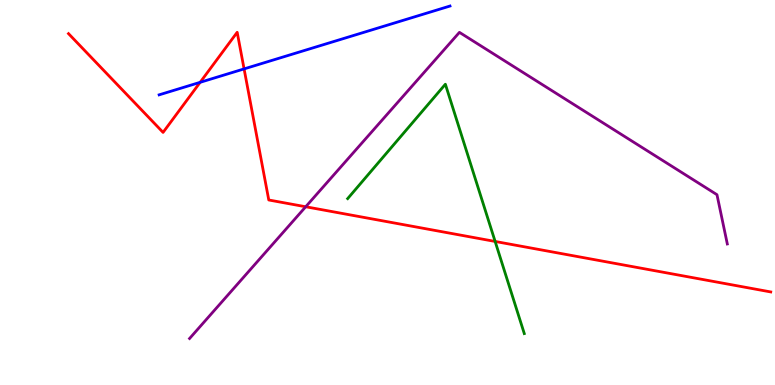[{'lines': ['blue', 'red'], 'intersections': [{'x': 2.58, 'y': 7.86}, {'x': 3.15, 'y': 8.21}]}, {'lines': ['green', 'red'], 'intersections': [{'x': 6.39, 'y': 3.73}]}, {'lines': ['purple', 'red'], 'intersections': [{'x': 3.94, 'y': 4.63}]}, {'lines': ['blue', 'green'], 'intersections': []}, {'lines': ['blue', 'purple'], 'intersections': []}, {'lines': ['green', 'purple'], 'intersections': []}]